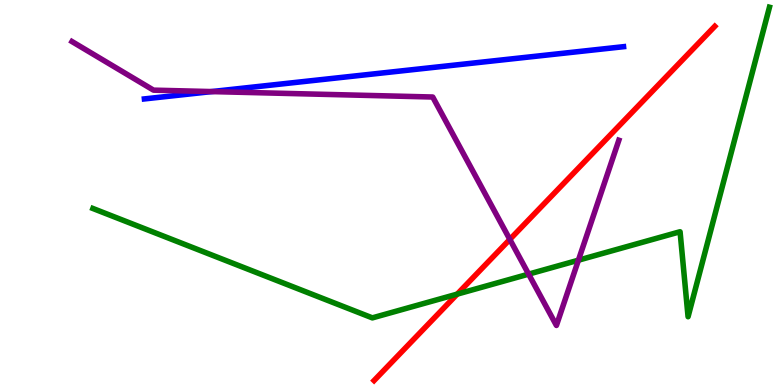[{'lines': ['blue', 'red'], 'intersections': []}, {'lines': ['green', 'red'], 'intersections': [{'x': 5.9, 'y': 2.36}]}, {'lines': ['purple', 'red'], 'intersections': [{'x': 6.58, 'y': 3.78}]}, {'lines': ['blue', 'green'], 'intersections': []}, {'lines': ['blue', 'purple'], 'intersections': [{'x': 2.73, 'y': 7.62}]}, {'lines': ['green', 'purple'], 'intersections': [{'x': 6.82, 'y': 2.88}, {'x': 7.46, 'y': 3.24}]}]